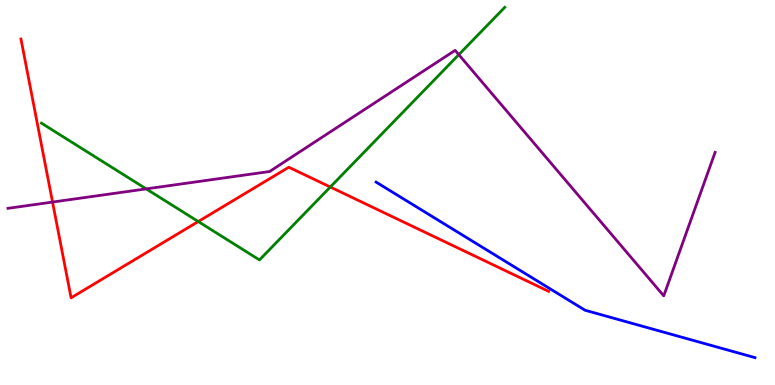[{'lines': ['blue', 'red'], 'intersections': []}, {'lines': ['green', 'red'], 'intersections': [{'x': 2.56, 'y': 4.25}, {'x': 4.26, 'y': 5.14}]}, {'lines': ['purple', 'red'], 'intersections': [{'x': 0.678, 'y': 4.75}]}, {'lines': ['blue', 'green'], 'intersections': []}, {'lines': ['blue', 'purple'], 'intersections': []}, {'lines': ['green', 'purple'], 'intersections': [{'x': 1.89, 'y': 5.09}, {'x': 5.92, 'y': 8.58}]}]